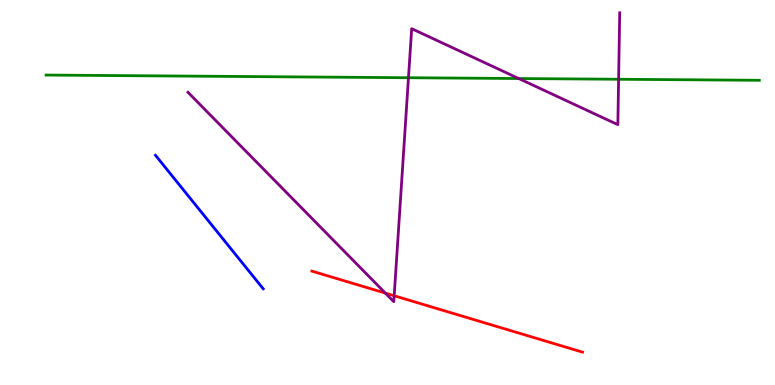[{'lines': ['blue', 'red'], 'intersections': []}, {'lines': ['green', 'red'], 'intersections': []}, {'lines': ['purple', 'red'], 'intersections': [{'x': 4.97, 'y': 2.39}, {'x': 5.09, 'y': 2.32}]}, {'lines': ['blue', 'green'], 'intersections': []}, {'lines': ['blue', 'purple'], 'intersections': []}, {'lines': ['green', 'purple'], 'intersections': [{'x': 5.27, 'y': 7.98}, {'x': 6.69, 'y': 7.96}, {'x': 7.98, 'y': 7.94}]}]